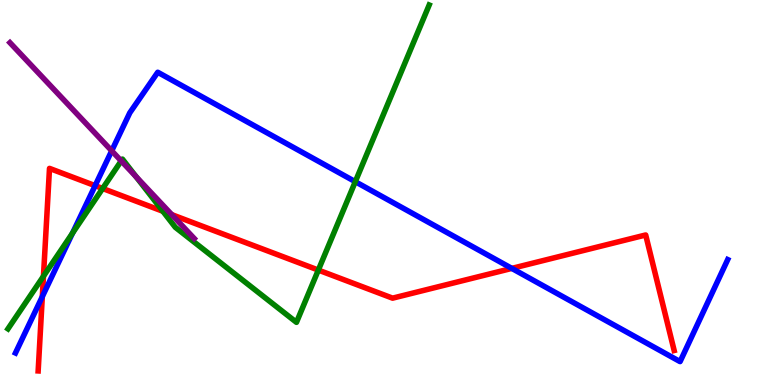[{'lines': ['blue', 'red'], 'intersections': [{'x': 0.546, 'y': 2.3}, {'x': 1.23, 'y': 5.18}, {'x': 6.6, 'y': 3.03}]}, {'lines': ['green', 'red'], 'intersections': [{'x': 0.561, 'y': 2.83}, {'x': 1.32, 'y': 5.1}, {'x': 2.1, 'y': 4.51}, {'x': 4.11, 'y': 2.99}]}, {'lines': ['purple', 'red'], 'intersections': [{'x': 2.22, 'y': 4.42}]}, {'lines': ['blue', 'green'], 'intersections': [{'x': 0.936, 'y': 3.95}, {'x': 4.58, 'y': 5.28}]}, {'lines': ['blue', 'purple'], 'intersections': [{'x': 1.44, 'y': 6.08}]}, {'lines': ['green', 'purple'], 'intersections': [{'x': 1.56, 'y': 5.82}, {'x': 1.76, 'y': 5.41}]}]